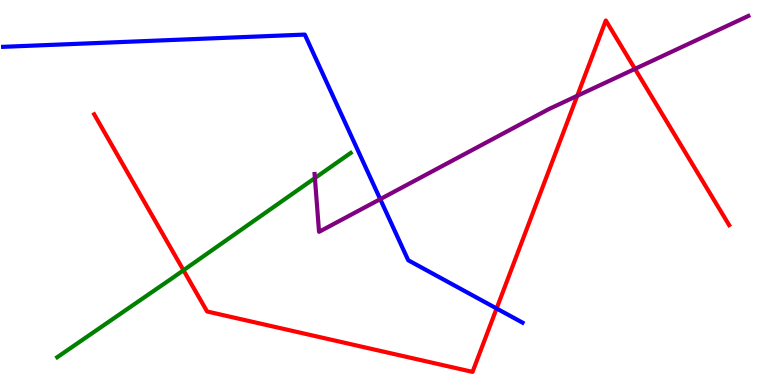[{'lines': ['blue', 'red'], 'intersections': [{'x': 6.41, 'y': 1.99}]}, {'lines': ['green', 'red'], 'intersections': [{'x': 2.37, 'y': 2.98}]}, {'lines': ['purple', 'red'], 'intersections': [{'x': 7.45, 'y': 7.51}, {'x': 8.19, 'y': 8.21}]}, {'lines': ['blue', 'green'], 'intersections': []}, {'lines': ['blue', 'purple'], 'intersections': [{'x': 4.91, 'y': 4.83}]}, {'lines': ['green', 'purple'], 'intersections': [{'x': 4.06, 'y': 5.37}]}]